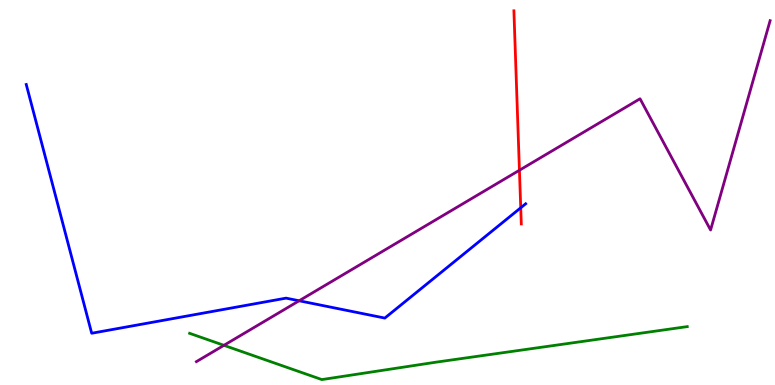[{'lines': ['blue', 'red'], 'intersections': [{'x': 6.72, 'y': 4.6}]}, {'lines': ['green', 'red'], 'intersections': []}, {'lines': ['purple', 'red'], 'intersections': [{'x': 6.7, 'y': 5.58}]}, {'lines': ['blue', 'green'], 'intersections': []}, {'lines': ['blue', 'purple'], 'intersections': [{'x': 3.86, 'y': 2.19}]}, {'lines': ['green', 'purple'], 'intersections': [{'x': 2.89, 'y': 1.03}]}]